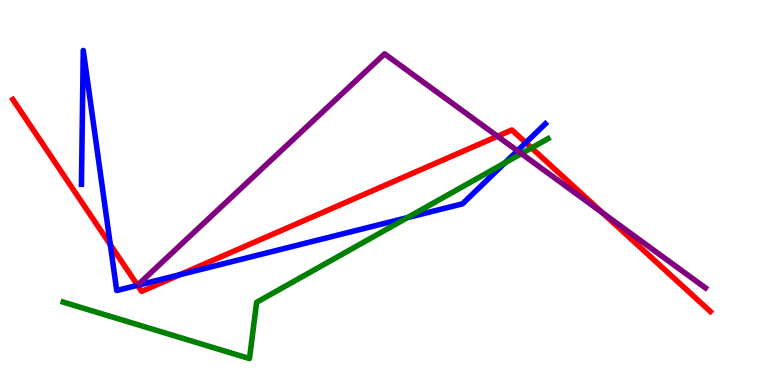[{'lines': ['blue', 'red'], 'intersections': [{'x': 1.42, 'y': 3.64}, {'x': 1.78, 'y': 2.59}, {'x': 2.32, 'y': 2.87}, {'x': 6.78, 'y': 6.29}]}, {'lines': ['green', 'red'], 'intersections': [{'x': 6.86, 'y': 6.16}]}, {'lines': ['purple', 'red'], 'intersections': [{'x': 6.42, 'y': 6.46}, {'x': 7.77, 'y': 4.47}]}, {'lines': ['blue', 'green'], 'intersections': [{'x': 5.26, 'y': 4.35}, {'x': 6.51, 'y': 5.77}]}, {'lines': ['blue', 'purple'], 'intersections': [{'x': 6.68, 'y': 6.08}]}, {'lines': ['green', 'purple'], 'intersections': [{'x': 6.73, 'y': 6.01}]}]